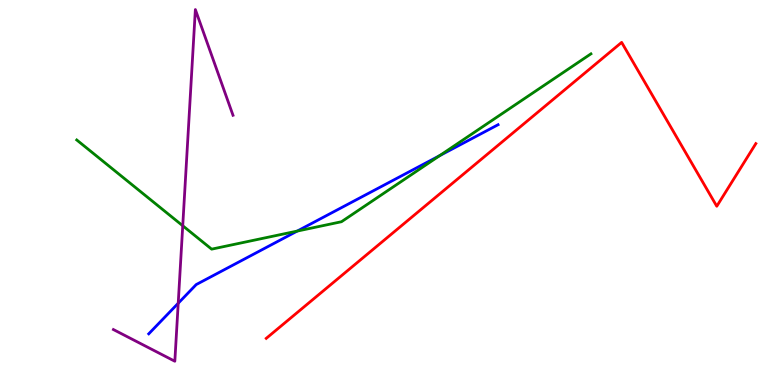[{'lines': ['blue', 'red'], 'intersections': []}, {'lines': ['green', 'red'], 'intersections': []}, {'lines': ['purple', 'red'], 'intersections': []}, {'lines': ['blue', 'green'], 'intersections': [{'x': 3.84, 'y': 4.0}, {'x': 5.67, 'y': 5.96}]}, {'lines': ['blue', 'purple'], 'intersections': [{'x': 2.3, 'y': 2.12}]}, {'lines': ['green', 'purple'], 'intersections': [{'x': 2.36, 'y': 4.14}]}]